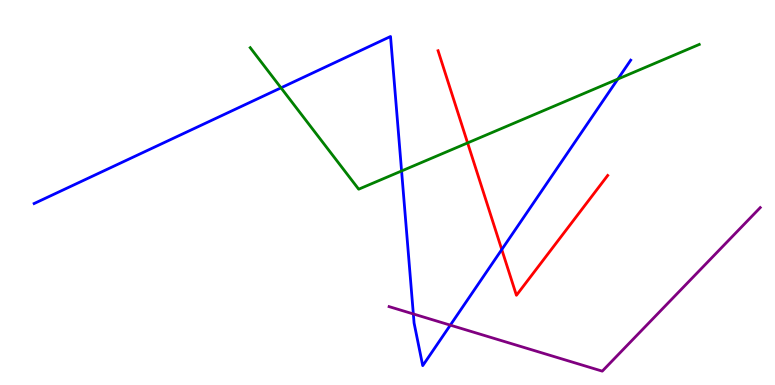[{'lines': ['blue', 'red'], 'intersections': [{'x': 6.47, 'y': 3.52}]}, {'lines': ['green', 'red'], 'intersections': [{'x': 6.03, 'y': 6.29}]}, {'lines': ['purple', 'red'], 'intersections': []}, {'lines': ['blue', 'green'], 'intersections': [{'x': 3.63, 'y': 7.72}, {'x': 5.18, 'y': 5.56}, {'x': 7.97, 'y': 7.95}]}, {'lines': ['blue', 'purple'], 'intersections': [{'x': 5.33, 'y': 1.85}, {'x': 5.81, 'y': 1.55}]}, {'lines': ['green', 'purple'], 'intersections': []}]